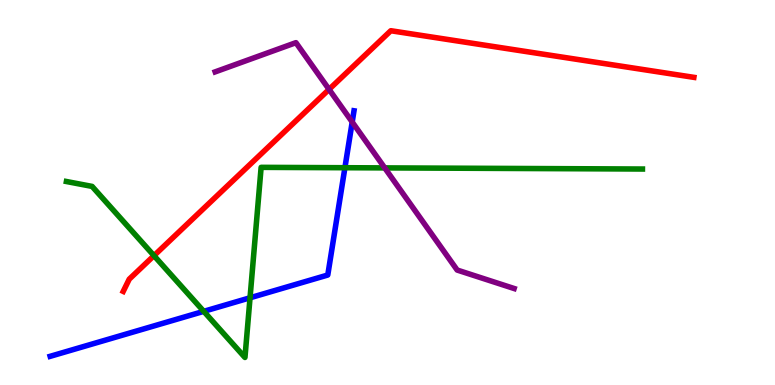[{'lines': ['blue', 'red'], 'intersections': []}, {'lines': ['green', 'red'], 'intersections': [{'x': 1.99, 'y': 3.36}]}, {'lines': ['purple', 'red'], 'intersections': [{'x': 4.25, 'y': 7.68}]}, {'lines': ['blue', 'green'], 'intersections': [{'x': 2.63, 'y': 1.91}, {'x': 3.23, 'y': 2.27}, {'x': 4.45, 'y': 5.64}]}, {'lines': ['blue', 'purple'], 'intersections': [{'x': 4.54, 'y': 6.83}]}, {'lines': ['green', 'purple'], 'intersections': [{'x': 4.96, 'y': 5.64}]}]